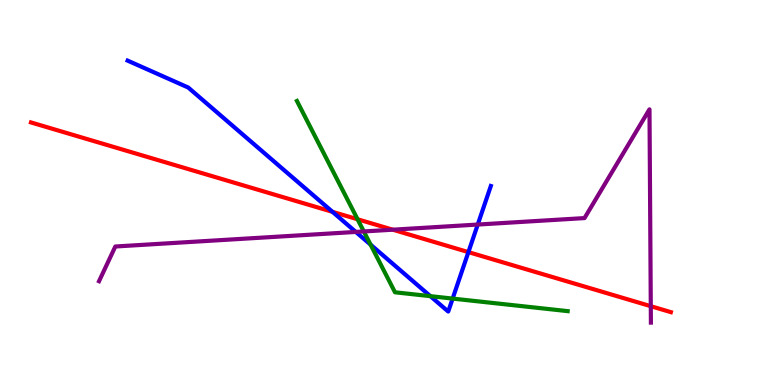[{'lines': ['blue', 'red'], 'intersections': [{'x': 4.29, 'y': 4.5}, {'x': 6.04, 'y': 3.45}]}, {'lines': ['green', 'red'], 'intersections': [{'x': 4.61, 'y': 4.3}]}, {'lines': ['purple', 'red'], 'intersections': [{'x': 5.07, 'y': 4.03}, {'x': 8.4, 'y': 2.05}]}, {'lines': ['blue', 'green'], 'intersections': [{'x': 4.78, 'y': 3.65}, {'x': 5.55, 'y': 2.31}, {'x': 5.84, 'y': 2.24}]}, {'lines': ['blue', 'purple'], 'intersections': [{'x': 4.59, 'y': 3.98}, {'x': 6.16, 'y': 4.17}]}, {'lines': ['green', 'purple'], 'intersections': [{'x': 4.69, 'y': 3.99}]}]